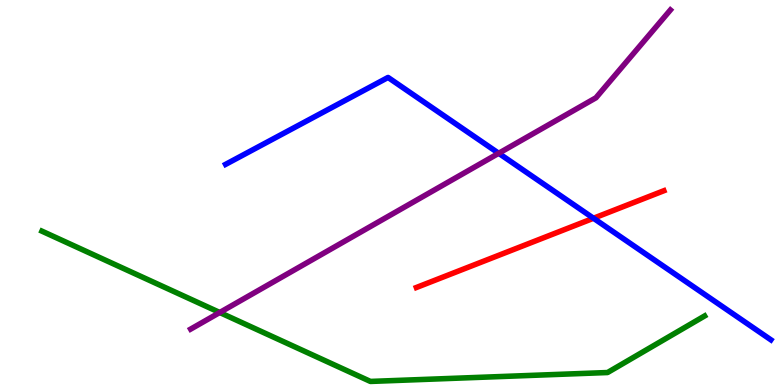[{'lines': ['blue', 'red'], 'intersections': [{'x': 7.66, 'y': 4.33}]}, {'lines': ['green', 'red'], 'intersections': []}, {'lines': ['purple', 'red'], 'intersections': []}, {'lines': ['blue', 'green'], 'intersections': []}, {'lines': ['blue', 'purple'], 'intersections': [{'x': 6.43, 'y': 6.02}]}, {'lines': ['green', 'purple'], 'intersections': [{'x': 2.84, 'y': 1.88}]}]